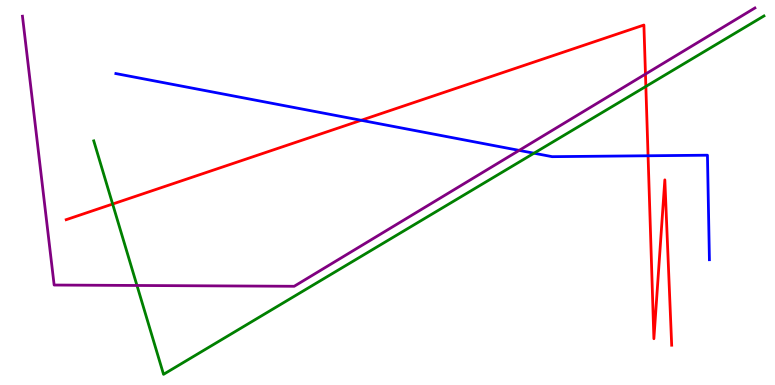[{'lines': ['blue', 'red'], 'intersections': [{'x': 4.66, 'y': 6.88}, {'x': 8.36, 'y': 5.95}]}, {'lines': ['green', 'red'], 'intersections': [{'x': 1.45, 'y': 4.7}, {'x': 8.33, 'y': 7.75}]}, {'lines': ['purple', 'red'], 'intersections': [{'x': 8.33, 'y': 8.08}]}, {'lines': ['blue', 'green'], 'intersections': [{'x': 6.89, 'y': 6.02}]}, {'lines': ['blue', 'purple'], 'intersections': [{'x': 6.7, 'y': 6.09}]}, {'lines': ['green', 'purple'], 'intersections': [{'x': 1.77, 'y': 2.59}]}]